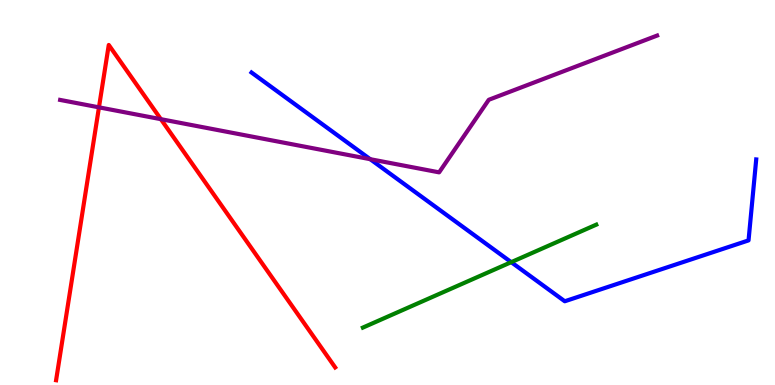[{'lines': ['blue', 'red'], 'intersections': []}, {'lines': ['green', 'red'], 'intersections': []}, {'lines': ['purple', 'red'], 'intersections': [{'x': 1.28, 'y': 7.21}, {'x': 2.08, 'y': 6.9}]}, {'lines': ['blue', 'green'], 'intersections': [{'x': 6.6, 'y': 3.19}]}, {'lines': ['blue', 'purple'], 'intersections': [{'x': 4.78, 'y': 5.87}]}, {'lines': ['green', 'purple'], 'intersections': []}]